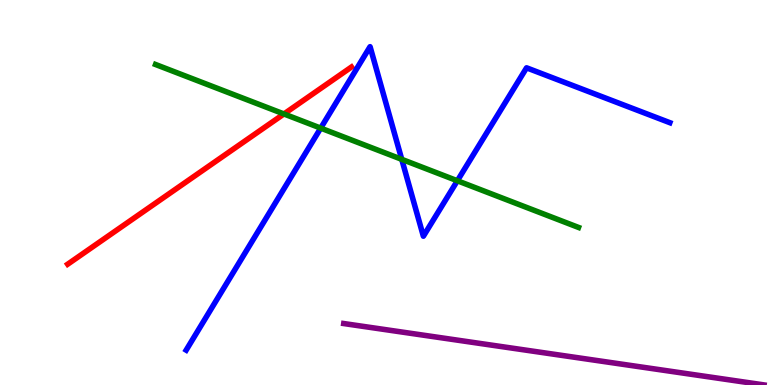[{'lines': ['blue', 'red'], 'intersections': []}, {'lines': ['green', 'red'], 'intersections': [{'x': 3.66, 'y': 7.04}]}, {'lines': ['purple', 'red'], 'intersections': []}, {'lines': ['blue', 'green'], 'intersections': [{'x': 4.14, 'y': 6.67}, {'x': 5.18, 'y': 5.86}, {'x': 5.9, 'y': 5.3}]}, {'lines': ['blue', 'purple'], 'intersections': []}, {'lines': ['green', 'purple'], 'intersections': []}]